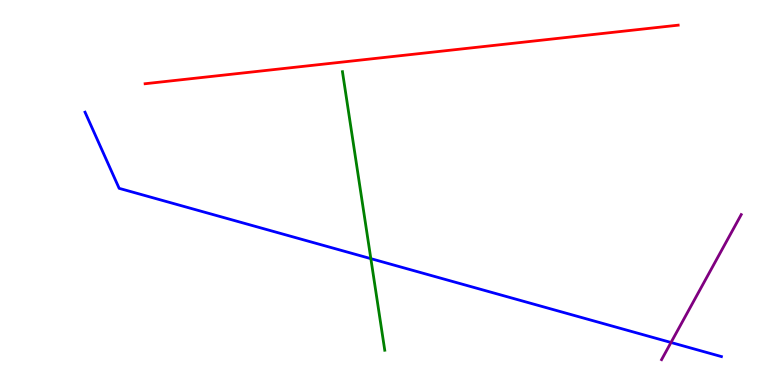[{'lines': ['blue', 'red'], 'intersections': []}, {'lines': ['green', 'red'], 'intersections': []}, {'lines': ['purple', 'red'], 'intersections': []}, {'lines': ['blue', 'green'], 'intersections': [{'x': 4.79, 'y': 3.28}]}, {'lines': ['blue', 'purple'], 'intersections': [{'x': 8.66, 'y': 1.1}]}, {'lines': ['green', 'purple'], 'intersections': []}]